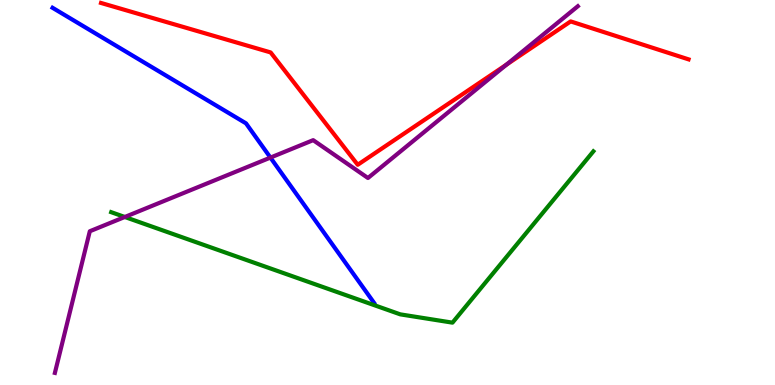[{'lines': ['blue', 'red'], 'intersections': []}, {'lines': ['green', 'red'], 'intersections': []}, {'lines': ['purple', 'red'], 'intersections': [{'x': 6.54, 'y': 8.32}]}, {'lines': ['blue', 'green'], 'intersections': []}, {'lines': ['blue', 'purple'], 'intersections': [{'x': 3.49, 'y': 5.91}]}, {'lines': ['green', 'purple'], 'intersections': [{'x': 1.61, 'y': 4.36}]}]